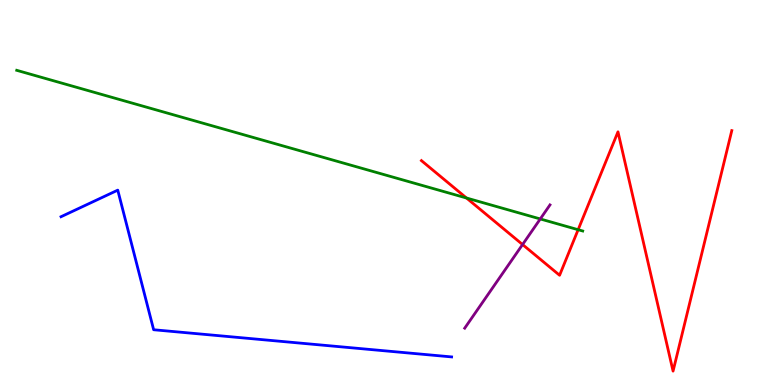[{'lines': ['blue', 'red'], 'intersections': []}, {'lines': ['green', 'red'], 'intersections': [{'x': 6.02, 'y': 4.86}, {'x': 7.46, 'y': 4.03}]}, {'lines': ['purple', 'red'], 'intersections': [{'x': 6.74, 'y': 3.65}]}, {'lines': ['blue', 'green'], 'intersections': []}, {'lines': ['blue', 'purple'], 'intersections': []}, {'lines': ['green', 'purple'], 'intersections': [{'x': 6.97, 'y': 4.31}]}]